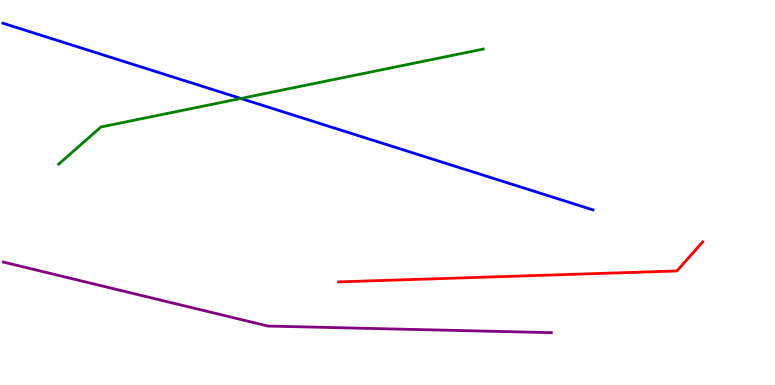[{'lines': ['blue', 'red'], 'intersections': []}, {'lines': ['green', 'red'], 'intersections': []}, {'lines': ['purple', 'red'], 'intersections': []}, {'lines': ['blue', 'green'], 'intersections': [{'x': 3.11, 'y': 7.44}]}, {'lines': ['blue', 'purple'], 'intersections': []}, {'lines': ['green', 'purple'], 'intersections': []}]